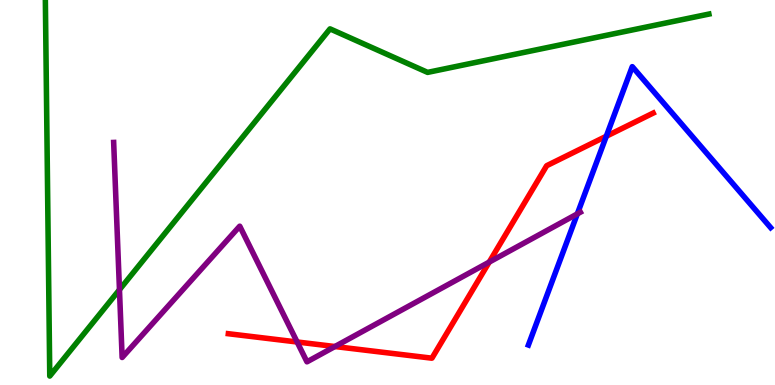[{'lines': ['blue', 'red'], 'intersections': [{'x': 7.82, 'y': 6.46}]}, {'lines': ['green', 'red'], 'intersections': []}, {'lines': ['purple', 'red'], 'intersections': [{'x': 3.83, 'y': 1.12}, {'x': 4.32, 'y': 0.999}, {'x': 6.31, 'y': 3.19}]}, {'lines': ['blue', 'green'], 'intersections': []}, {'lines': ['blue', 'purple'], 'intersections': [{'x': 7.45, 'y': 4.44}]}, {'lines': ['green', 'purple'], 'intersections': [{'x': 1.54, 'y': 2.47}]}]